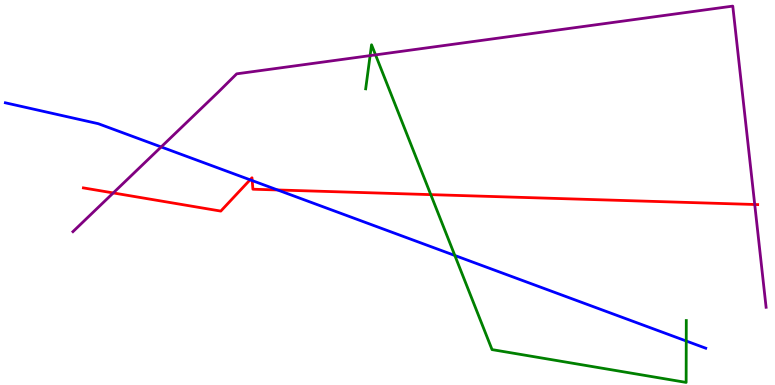[{'lines': ['blue', 'red'], 'intersections': [{'x': 3.23, 'y': 5.33}, {'x': 3.25, 'y': 5.31}, {'x': 3.58, 'y': 5.07}]}, {'lines': ['green', 'red'], 'intersections': [{'x': 5.56, 'y': 4.94}]}, {'lines': ['purple', 'red'], 'intersections': [{'x': 1.46, 'y': 4.99}, {'x': 9.74, 'y': 4.69}]}, {'lines': ['blue', 'green'], 'intersections': [{'x': 5.87, 'y': 3.36}, {'x': 8.85, 'y': 1.14}]}, {'lines': ['blue', 'purple'], 'intersections': [{'x': 2.08, 'y': 6.18}]}, {'lines': ['green', 'purple'], 'intersections': [{'x': 4.78, 'y': 8.56}, {'x': 4.85, 'y': 8.57}]}]